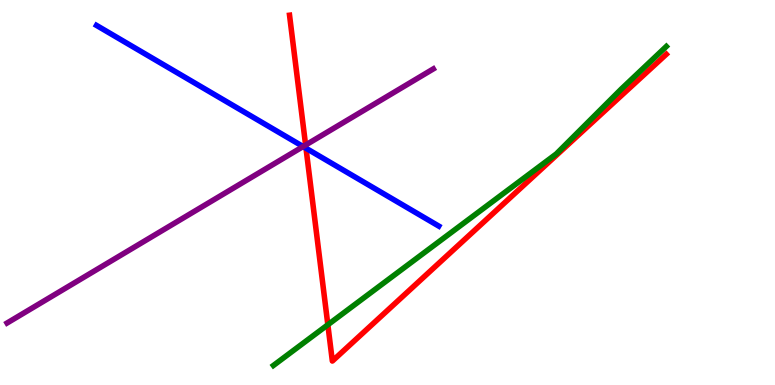[{'lines': ['blue', 'red'], 'intersections': [{'x': 3.95, 'y': 6.15}]}, {'lines': ['green', 'red'], 'intersections': [{'x': 4.23, 'y': 1.56}]}, {'lines': ['purple', 'red'], 'intersections': [{'x': 3.94, 'y': 6.23}]}, {'lines': ['blue', 'green'], 'intersections': []}, {'lines': ['blue', 'purple'], 'intersections': [{'x': 3.91, 'y': 6.19}]}, {'lines': ['green', 'purple'], 'intersections': []}]